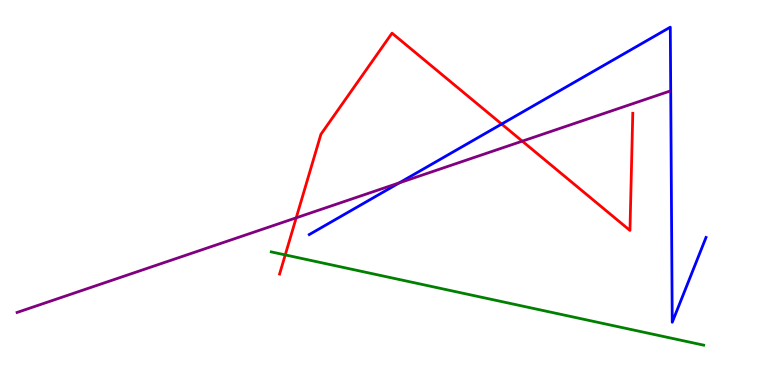[{'lines': ['blue', 'red'], 'intersections': [{'x': 6.47, 'y': 6.78}]}, {'lines': ['green', 'red'], 'intersections': [{'x': 3.68, 'y': 3.38}]}, {'lines': ['purple', 'red'], 'intersections': [{'x': 3.82, 'y': 4.34}, {'x': 6.74, 'y': 6.33}]}, {'lines': ['blue', 'green'], 'intersections': []}, {'lines': ['blue', 'purple'], 'intersections': [{'x': 5.15, 'y': 5.25}]}, {'lines': ['green', 'purple'], 'intersections': []}]